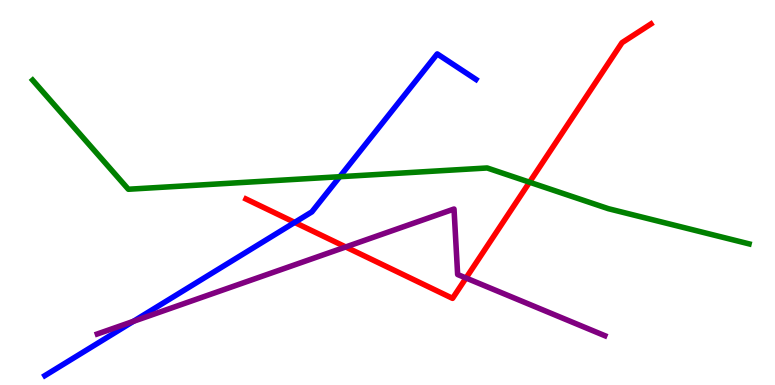[{'lines': ['blue', 'red'], 'intersections': [{'x': 3.8, 'y': 4.22}]}, {'lines': ['green', 'red'], 'intersections': [{'x': 6.83, 'y': 5.27}]}, {'lines': ['purple', 'red'], 'intersections': [{'x': 4.46, 'y': 3.59}, {'x': 6.01, 'y': 2.78}]}, {'lines': ['blue', 'green'], 'intersections': [{'x': 4.38, 'y': 5.41}]}, {'lines': ['blue', 'purple'], 'intersections': [{'x': 1.72, 'y': 1.65}]}, {'lines': ['green', 'purple'], 'intersections': []}]